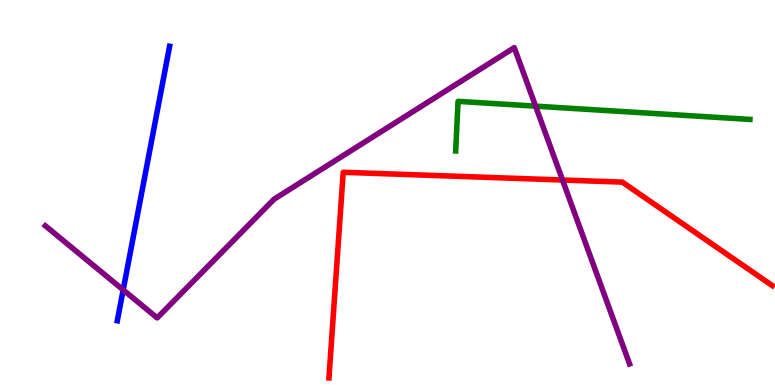[{'lines': ['blue', 'red'], 'intersections': []}, {'lines': ['green', 'red'], 'intersections': []}, {'lines': ['purple', 'red'], 'intersections': [{'x': 7.26, 'y': 5.32}]}, {'lines': ['blue', 'green'], 'intersections': []}, {'lines': ['blue', 'purple'], 'intersections': [{'x': 1.59, 'y': 2.47}]}, {'lines': ['green', 'purple'], 'intersections': [{'x': 6.91, 'y': 7.24}]}]